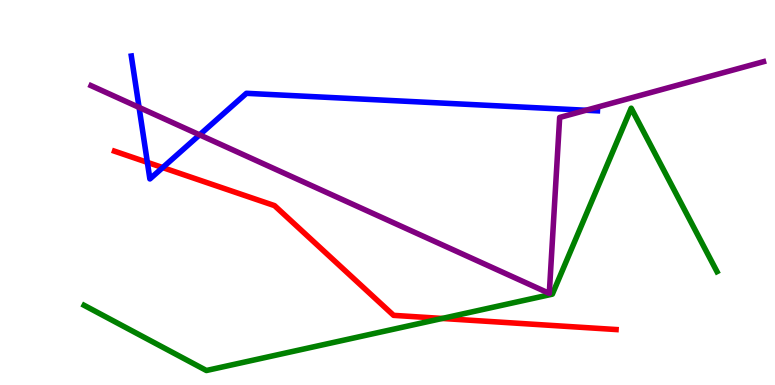[{'lines': ['blue', 'red'], 'intersections': [{'x': 1.9, 'y': 5.78}, {'x': 2.1, 'y': 5.65}]}, {'lines': ['green', 'red'], 'intersections': [{'x': 5.71, 'y': 1.73}]}, {'lines': ['purple', 'red'], 'intersections': []}, {'lines': ['blue', 'green'], 'intersections': []}, {'lines': ['blue', 'purple'], 'intersections': [{'x': 1.79, 'y': 7.21}, {'x': 2.58, 'y': 6.5}, {'x': 7.56, 'y': 7.14}]}, {'lines': ['green', 'purple'], 'intersections': []}]